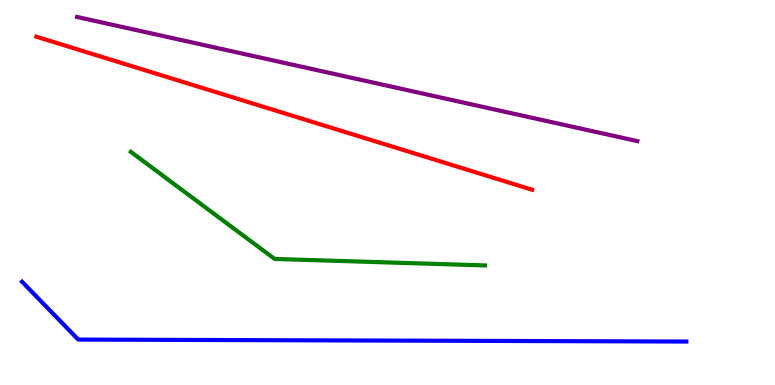[{'lines': ['blue', 'red'], 'intersections': []}, {'lines': ['green', 'red'], 'intersections': []}, {'lines': ['purple', 'red'], 'intersections': []}, {'lines': ['blue', 'green'], 'intersections': []}, {'lines': ['blue', 'purple'], 'intersections': []}, {'lines': ['green', 'purple'], 'intersections': []}]